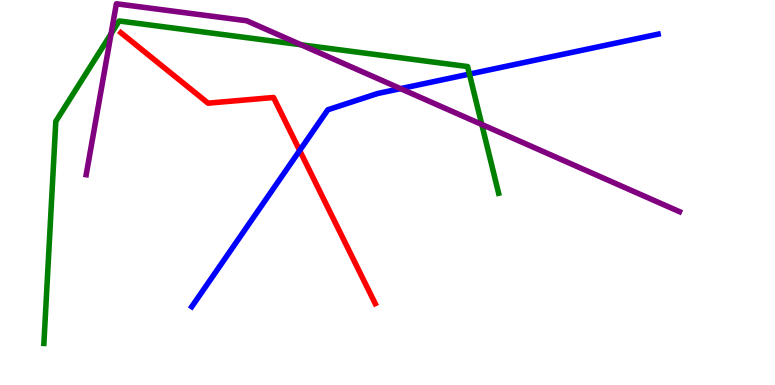[{'lines': ['blue', 'red'], 'intersections': [{'x': 3.87, 'y': 6.09}]}, {'lines': ['green', 'red'], 'intersections': []}, {'lines': ['purple', 'red'], 'intersections': []}, {'lines': ['blue', 'green'], 'intersections': [{'x': 6.06, 'y': 8.08}]}, {'lines': ['blue', 'purple'], 'intersections': [{'x': 5.17, 'y': 7.7}]}, {'lines': ['green', 'purple'], 'intersections': [{'x': 1.43, 'y': 9.12}, {'x': 3.88, 'y': 8.84}, {'x': 6.22, 'y': 6.77}]}]